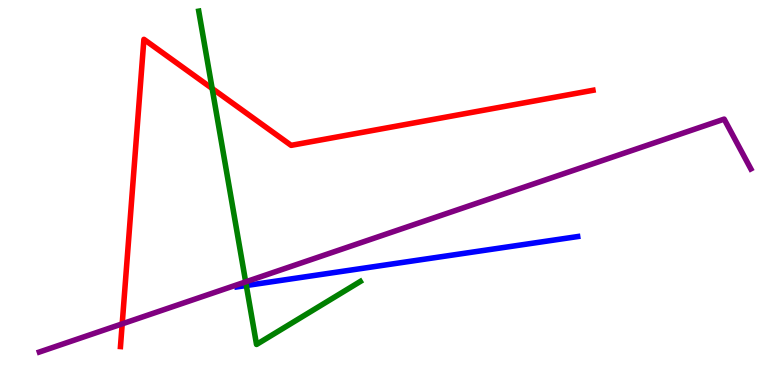[{'lines': ['blue', 'red'], 'intersections': []}, {'lines': ['green', 'red'], 'intersections': [{'x': 2.74, 'y': 7.7}]}, {'lines': ['purple', 'red'], 'intersections': [{'x': 1.58, 'y': 1.59}]}, {'lines': ['blue', 'green'], 'intersections': [{'x': 3.18, 'y': 2.58}]}, {'lines': ['blue', 'purple'], 'intersections': []}, {'lines': ['green', 'purple'], 'intersections': [{'x': 3.17, 'y': 2.68}]}]